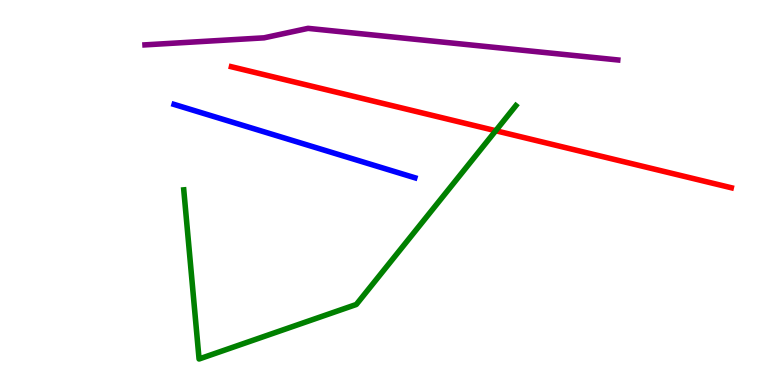[{'lines': ['blue', 'red'], 'intersections': []}, {'lines': ['green', 'red'], 'intersections': [{'x': 6.4, 'y': 6.6}]}, {'lines': ['purple', 'red'], 'intersections': []}, {'lines': ['blue', 'green'], 'intersections': []}, {'lines': ['blue', 'purple'], 'intersections': []}, {'lines': ['green', 'purple'], 'intersections': []}]